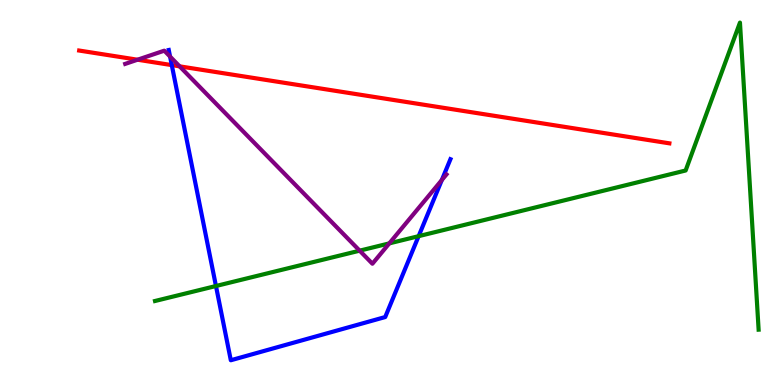[{'lines': ['blue', 'red'], 'intersections': [{'x': 2.22, 'y': 8.31}]}, {'lines': ['green', 'red'], 'intersections': []}, {'lines': ['purple', 'red'], 'intersections': [{'x': 1.77, 'y': 8.45}, {'x': 2.32, 'y': 8.28}]}, {'lines': ['blue', 'green'], 'intersections': [{'x': 2.79, 'y': 2.57}, {'x': 5.4, 'y': 3.87}]}, {'lines': ['blue', 'purple'], 'intersections': [{'x': 2.19, 'y': 8.53}, {'x': 5.7, 'y': 5.32}]}, {'lines': ['green', 'purple'], 'intersections': [{'x': 4.64, 'y': 3.49}, {'x': 5.02, 'y': 3.68}]}]